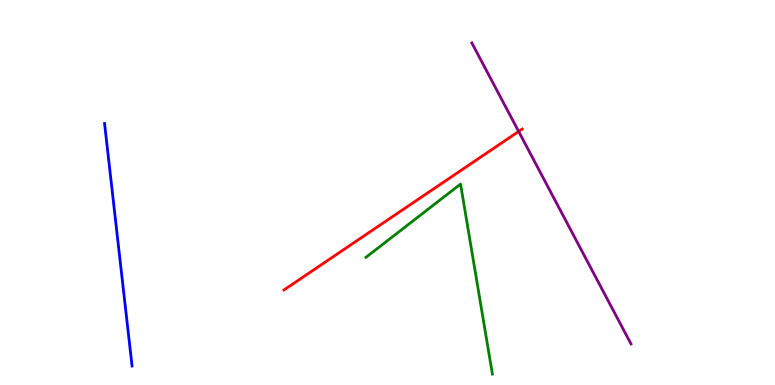[{'lines': ['blue', 'red'], 'intersections': []}, {'lines': ['green', 'red'], 'intersections': []}, {'lines': ['purple', 'red'], 'intersections': [{'x': 6.69, 'y': 6.59}]}, {'lines': ['blue', 'green'], 'intersections': []}, {'lines': ['blue', 'purple'], 'intersections': []}, {'lines': ['green', 'purple'], 'intersections': []}]